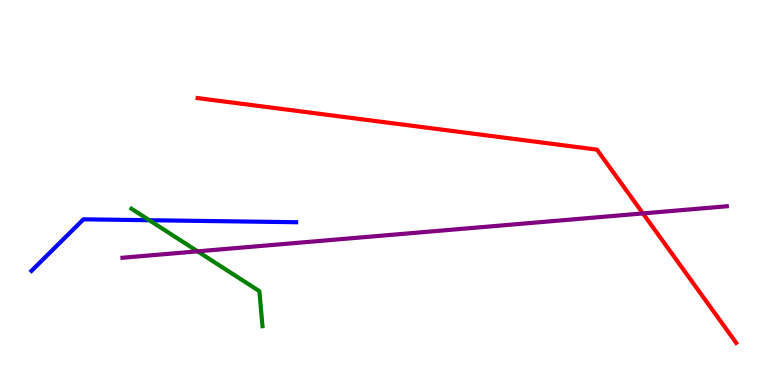[{'lines': ['blue', 'red'], 'intersections': []}, {'lines': ['green', 'red'], 'intersections': []}, {'lines': ['purple', 'red'], 'intersections': [{'x': 8.3, 'y': 4.46}]}, {'lines': ['blue', 'green'], 'intersections': [{'x': 1.93, 'y': 4.28}]}, {'lines': ['blue', 'purple'], 'intersections': []}, {'lines': ['green', 'purple'], 'intersections': [{'x': 2.55, 'y': 3.47}]}]